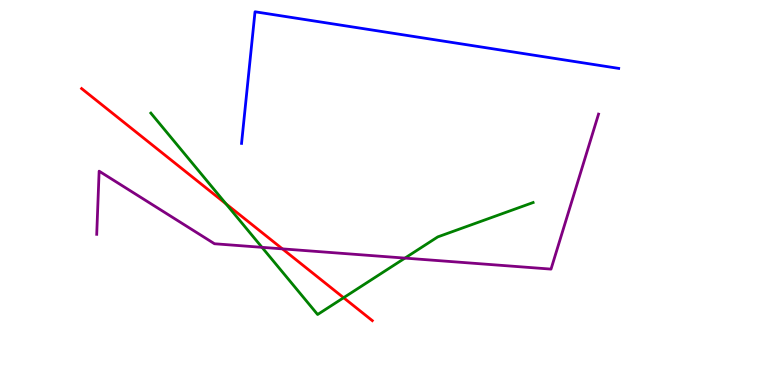[{'lines': ['blue', 'red'], 'intersections': []}, {'lines': ['green', 'red'], 'intersections': [{'x': 2.92, 'y': 4.71}, {'x': 4.43, 'y': 2.27}]}, {'lines': ['purple', 'red'], 'intersections': [{'x': 3.64, 'y': 3.54}]}, {'lines': ['blue', 'green'], 'intersections': []}, {'lines': ['blue', 'purple'], 'intersections': []}, {'lines': ['green', 'purple'], 'intersections': [{'x': 3.38, 'y': 3.58}, {'x': 5.22, 'y': 3.3}]}]